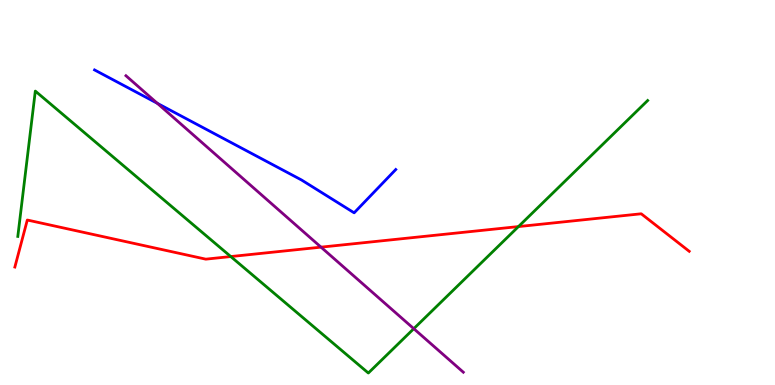[{'lines': ['blue', 'red'], 'intersections': []}, {'lines': ['green', 'red'], 'intersections': [{'x': 2.98, 'y': 3.34}, {'x': 6.69, 'y': 4.11}]}, {'lines': ['purple', 'red'], 'intersections': [{'x': 4.14, 'y': 3.58}]}, {'lines': ['blue', 'green'], 'intersections': []}, {'lines': ['blue', 'purple'], 'intersections': [{'x': 2.03, 'y': 7.32}]}, {'lines': ['green', 'purple'], 'intersections': [{'x': 5.34, 'y': 1.46}]}]